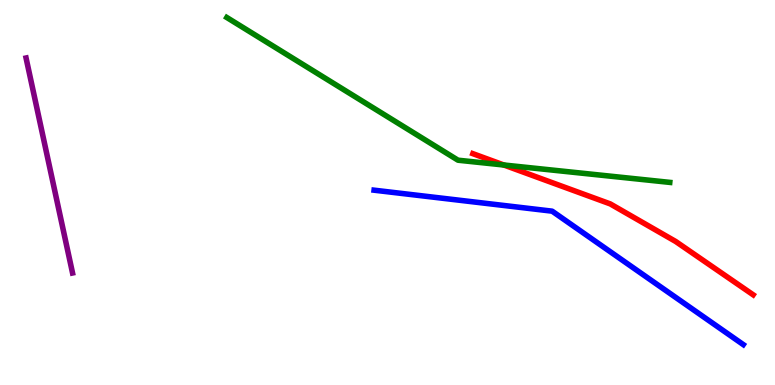[{'lines': ['blue', 'red'], 'intersections': []}, {'lines': ['green', 'red'], 'intersections': [{'x': 6.5, 'y': 5.71}]}, {'lines': ['purple', 'red'], 'intersections': []}, {'lines': ['blue', 'green'], 'intersections': []}, {'lines': ['blue', 'purple'], 'intersections': []}, {'lines': ['green', 'purple'], 'intersections': []}]